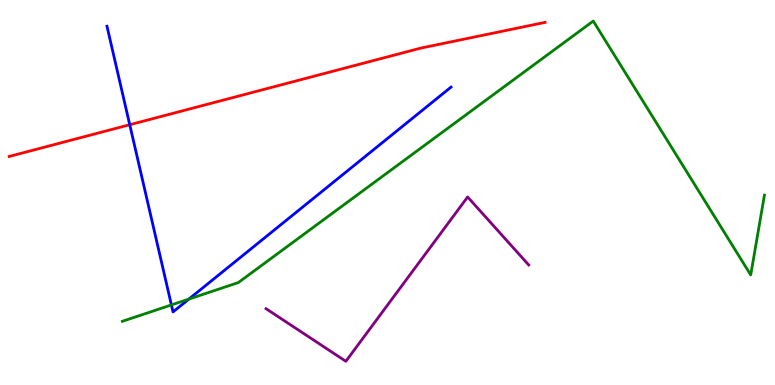[{'lines': ['blue', 'red'], 'intersections': [{'x': 1.67, 'y': 6.76}]}, {'lines': ['green', 'red'], 'intersections': []}, {'lines': ['purple', 'red'], 'intersections': []}, {'lines': ['blue', 'green'], 'intersections': [{'x': 2.21, 'y': 2.08}, {'x': 2.44, 'y': 2.23}]}, {'lines': ['blue', 'purple'], 'intersections': []}, {'lines': ['green', 'purple'], 'intersections': []}]